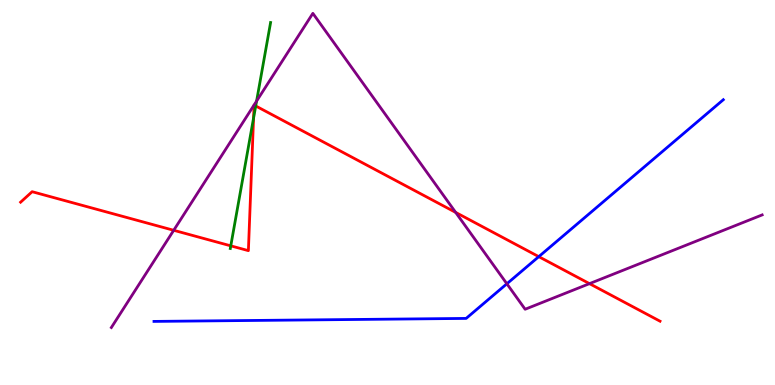[{'lines': ['blue', 'red'], 'intersections': [{'x': 6.95, 'y': 3.33}]}, {'lines': ['green', 'red'], 'intersections': [{'x': 2.98, 'y': 3.61}, {'x': 3.27, 'y': 6.93}, {'x': 3.3, 'y': 7.25}]}, {'lines': ['purple', 'red'], 'intersections': [{'x': 2.24, 'y': 4.02}, {'x': 5.88, 'y': 4.48}, {'x': 7.61, 'y': 2.63}]}, {'lines': ['blue', 'green'], 'intersections': []}, {'lines': ['blue', 'purple'], 'intersections': [{'x': 6.54, 'y': 2.63}]}, {'lines': ['green', 'purple'], 'intersections': [{'x': 3.31, 'y': 7.37}]}]